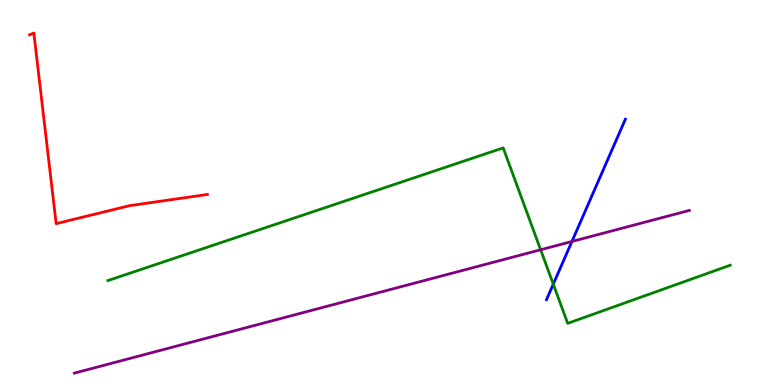[{'lines': ['blue', 'red'], 'intersections': []}, {'lines': ['green', 'red'], 'intersections': []}, {'lines': ['purple', 'red'], 'intersections': []}, {'lines': ['blue', 'green'], 'intersections': [{'x': 7.14, 'y': 2.62}]}, {'lines': ['blue', 'purple'], 'intersections': [{'x': 7.38, 'y': 3.73}]}, {'lines': ['green', 'purple'], 'intersections': [{'x': 6.98, 'y': 3.51}]}]